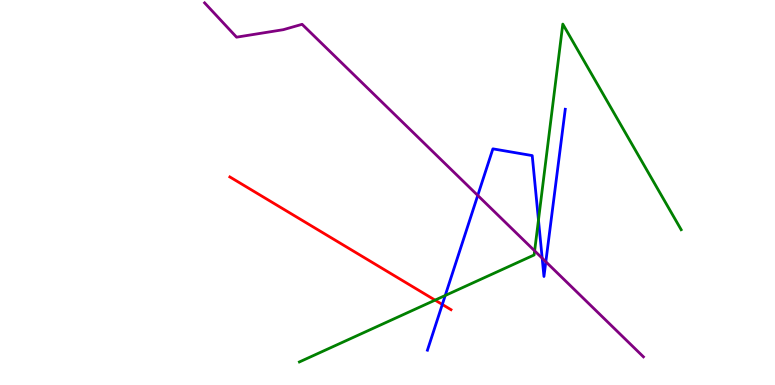[{'lines': ['blue', 'red'], 'intersections': [{'x': 5.71, 'y': 2.09}]}, {'lines': ['green', 'red'], 'intersections': [{'x': 5.61, 'y': 2.2}]}, {'lines': ['purple', 'red'], 'intersections': []}, {'lines': ['blue', 'green'], 'intersections': [{'x': 5.74, 'y': 2.32}, {'x': 6.95, 'y': 4.29}]}, {'lines': ['blue', 'purple'], 'intersections': [{'x': 6.16, 'y': 4.92}, {'x': 7.0, 'y': 3.29}, {'x': 7.04, 'y': 3.2}]}, {'lines': ['green', 'purple'], 'intersections': [{'x': 6.9, 'y': 3.48}]}]